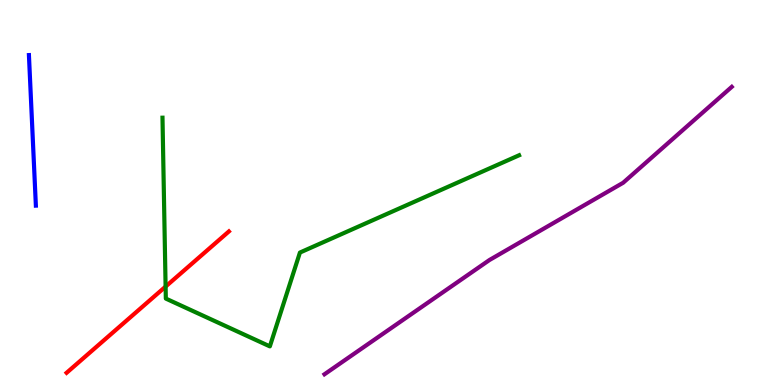[{'lines': ['blue', 'red'], 'intersections': []}, {'lines': ['green', 'red'], 'intersections': [{'x': 2.14, 'y': 2.56}]}, {'lines': ['purple', 'red'], 'intersections': []}, {'lines': ['blue', 'green'], 'intersections': []}, {'lines': ['blue', 'purple'], 'intersections': []}, {'lines': ['green', 'purple'], 'intersections': []}]